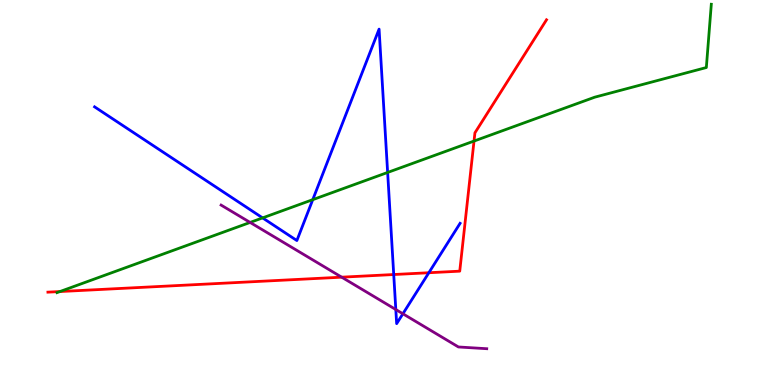[{'lines': ['blue', 'red'], 'intersections': [{'x': 5.08, 'y': 2.87}, {'x': 5.53, 'y': 2.92}]}, {'lines': ['green', 'red'], 'intersections': [{'x': 0.774, 'y': 2.43}, {'x': 6.12, 'y': 6.34}]}, {'lines': ['purple', 'red'], 'intersections': [{'x': 4.41, 'y': 2.8}]}, {'lines': ['blue', 'green'], 'intersections': [{'x': 3.39, 'y': 4.34}, {'x': 4.04, 'y': 4.81}, {'x': 5.0, 'y': 5.52}]}, {'lines': ['blue', 'purple'], 'intersections': [{'x': 5.11, 'y': 1.96}, {'x': 5.2, 'y': 1.85}]}, {'lines': ['green', 'purple'], 'intersections': [{'x': 3.23, 'y': 4.22}]}]